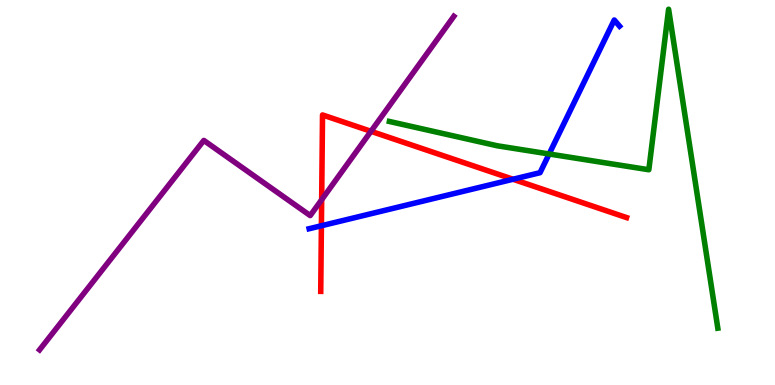[{'lines': ['blue', 'red'], 'intersections': [{'x': 4.15, 'y': 4.14}, {'x': 6.62, 'y': 5.34}]}, {'lines': ['green', 'red'], 'intersections': []}, {'lines': ['purple', 'red'], 'intersections': [{'x': 4.15, 'y': 4.81}, {'x': 4.79, 'y': 6.59}]}, {'lines': ['blue', 'green'], 'intersections': [{'x': 7.09, 'y': 6.0}]}, {'lines': ['blue', 'purple'], 'intersections': []}, {'lines': ['green', 'purple'], 'intersections': []}]